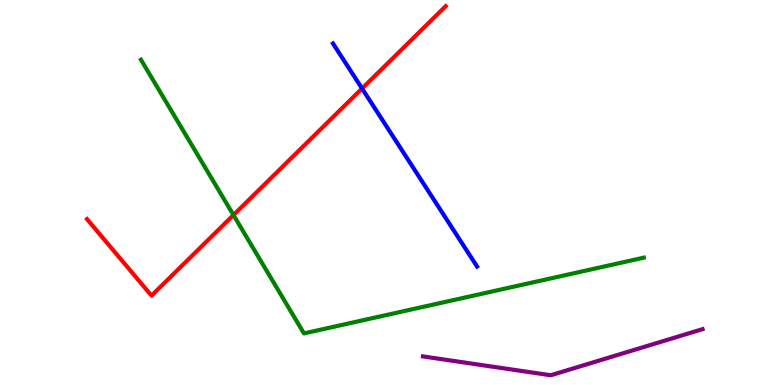[{'lines': ['blue', 'red'], 'intersections': [{'x': 4.67, 'y': 7.7}]}, {'lines': ['green', 'red'], 'intersections': [{'x': 3.01, 'y': 4.41}]}, {'lines': ['purple', 'red'], 'intersections': []}, {'lines': ['blue', 'green'], 'intersections': []}, {'lines': ['blue', 'purple'], 'intersections': []}, {'lines': ['green', 'purple'], 'intersections': []}]